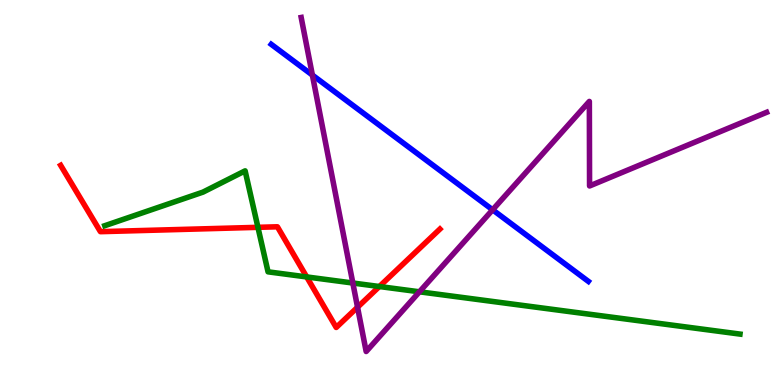[{'lines': ['blue', 'red'], 'intersections': []}, {'lines': ['green', 'red'], 'intersections': [{'x': 3.33, 'y': 4.1}, {'x': 3.96, 'y': 2.81}, {'x': 4.9, 'y': 2.56}]}, {'lines': ['purple', 'red'], 'intersections': [{'x': 4.61, 'y': 2.02}]}, {'lines': ['blue', 'green'], 'intersections': []}, {'lines': ['blue', 'purple'], 'intersections': [{'x': 4.03, 'y': 8.05}, {'x': 6.36, 'y': 4.55}]}, {'lines': ['green', 'purple'], 'intersections': [{'x': 4.55, 'y': 2.65}, {'x': 5.41, 'y': 2.42}]}]